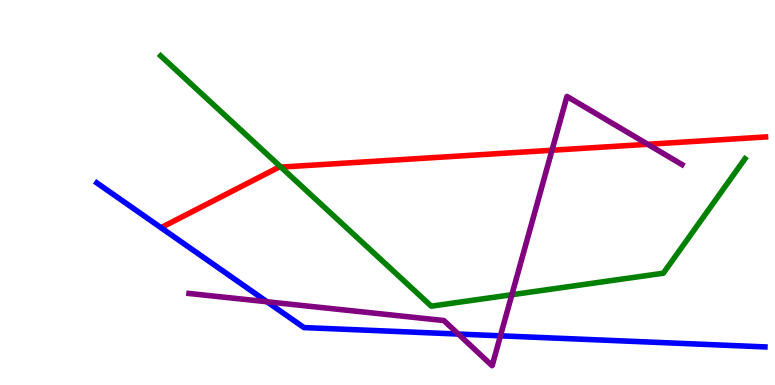[{'lines': ['blue', 'red'], 'intersections': []}, {'lines': ['green', 'red'], 'intersections': [{'x': 3.63, 'y': 5.66}]}, {'lines': ['purple', 'red'], 'intersections': [{'x': 7.12, 'y': 6.1}, {'x': 8.36, 'y': 6.25}]}, {'lines': ['blue', 'green'], 'intersections': []}, {'lines': ['blue', 'purple'], 'intersections': [{'x': 3.45, 'y': 2.16}, {'x': 5.91, 'y': 1.32}, {'x': 6.46, 'y': 1.28}]}, {'lines': ['green', 'purple'], 'intersections': [{'x': 6.6, 'y': 2.34}]}]